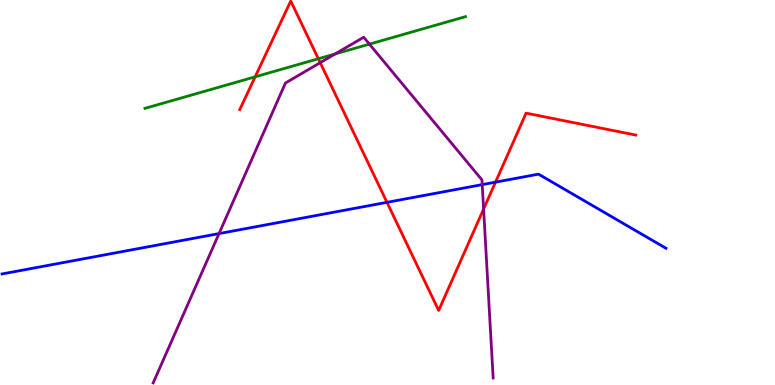[{'lines': ['blue', 'red'], 'intersections': [{'x': 4.99, 'y': 4.74}, {'x': 6.39, 'y': 5.27}]}, {'lines': ['green', 'red'], 'intersections': [{'x': 3.29, 'y': 8.0}, {'x': 4.11, 'y': 8.47}]}, {'lines': ['purple', 'red'], 'intersections': [{'x': 4.13, 'y': 8.37}, {'x': 6.24, 'y': 4.57}]}, {'lines': ['blue', 'green'], 'intersections': []}, {'lines': ['blue', 'purple'], 'intersections': [{'x': 2.83, 'y': 3.93}, {'x': 6.22, 'y': 5.2}]}, {'lines': ['green', 'purple'], 'intersections': [{'x': 4.32, 'y': 8.6}, {'x': 4.77, 'y': 8.85}]}]